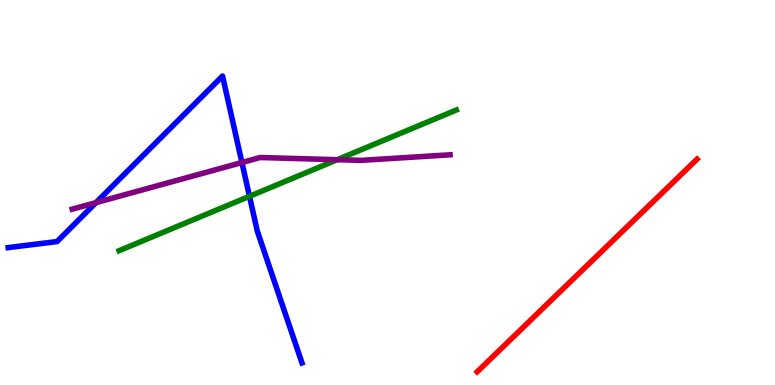[{'lines': ['blue', 'red'], 'intersections': []}, {'lines': ['green', 'red'], 'intersections': []}, {'lines': ['purple', 'red'], 'intersections': []}, {'lines': ['blue', 'green'], 'intersections': [{'x': 3.22, 'y': 4.9}]}, {'lines': ['blue', 'purple'], 'intersections': [{'x': 1.24, 'y': 4.74}, {'x': 3.12, 'y': 5.78}]}, {'lines': ['green', 'purple'], 'intersections': [{'x': 4.35, 'y': 5.85}]}]